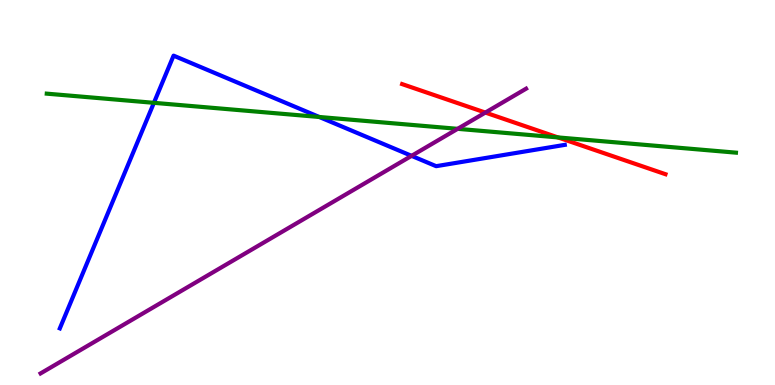[{'lines': ['blue', 'red'], 'intersections': []}, {'lines': ['green', 'red'], 'intersections': [{'x': 7.2, 'y': 6.43}]}, {'lines': ['purple', 'red'], 'intersections': [{'x': 6.26, 'y': 7.08}]}, {'lines': ['blue', 'green'], 'intersections': [{'x': 1.99, 'y': 7.33}, {'x': 4.12, 'y': 6.96}]}, {'lines': ['blue', 'purple'], 'intersections': [{'x': 5.31, 'y': 5.95}]}, {'lines': ['green', 'purple'], 'intersections': [{'x': 5.91, 'y': 6.65}]}]